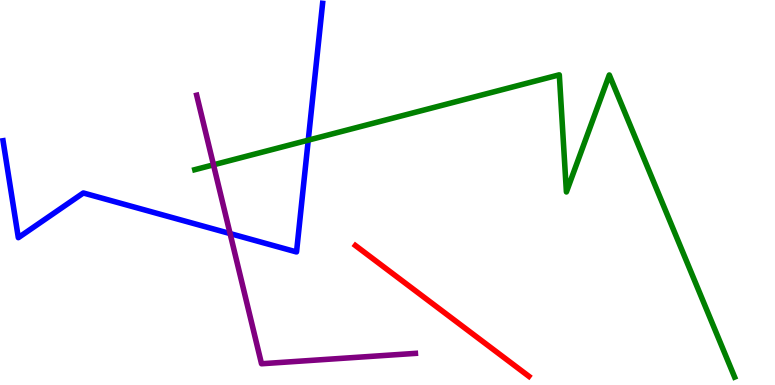[{'lines': ['blue', 'red'], 'intersections': []}, {'lines': ['green', 'red'], 'intersections': []}, {'lines': ['purple', 'red'], 'intersections': []}, {'lines': ['blue', 'green'], 'intersections': [{'x': 3.98, 'y': 6.36}]}, {'lines': ['blue', 'purple'], 'intersections': [{'x': 2.97, 'y': 3.93}]}, {'lines': ['green', 'purple'], 'intersections': [{'x': 2.75, 'y': 5.72}]}]